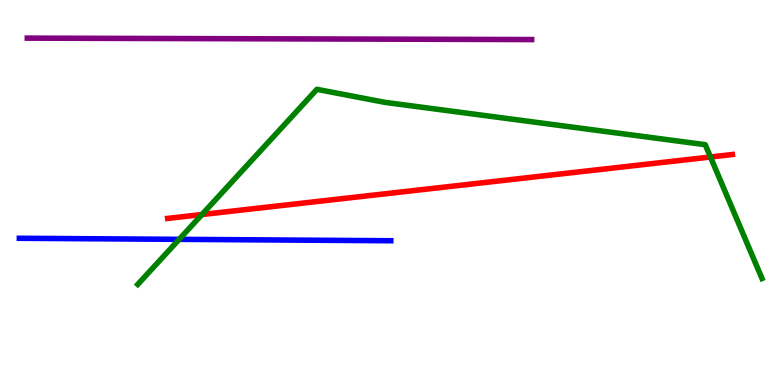[{'lines': ['blue', 'red'], 'intersections': []}, {'lines': ['green', 'red'], 'intersections': [{'x': 2.61, 'y': 4.43}, {'x': 9.17, 'y': 5.92}]}, {'lines': ['purple', 'red'], 'intersections': []}, {'lines': ['blue', 'green'], 'intersections': [{'x': 2.31, 'y': 3.78}]}, {'lines': ['blue', 'purple'], 'intersections': []}, {'lines': ['green', 'purple'], 'intersections': []}]